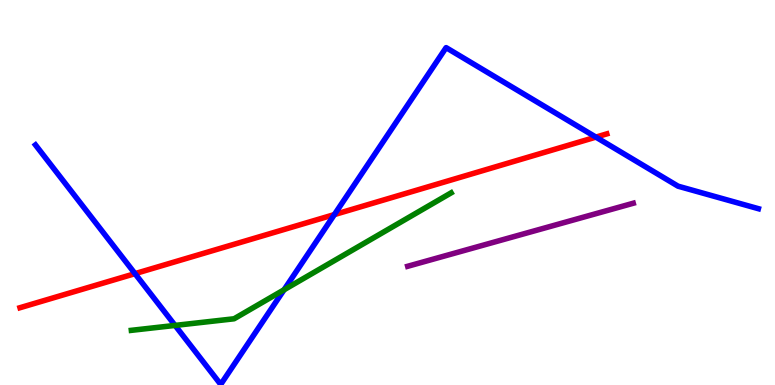[{'lines': ['blue', 'red'], 'intersections': [{'x': 1.74, 'y': 2.89}, {'x': 4.31, 'y': 4.43}, {'x': 7.69, 'y': 6.44}]}, {'lines': ['green', 'red'], 'intersections': []}, {'lines': ['purple', 'red'], 'intersections': []}, {'lines': ['blue', 'green'], 'intersections': [{'x': 2.26, 'y': 1.55}, {'x': 3.67, 'y': 2.47}]}, {'lines': ['blue', 'purple'], 'intersections': []}, {'lines': ['green', 'purple'], 'intersections': []}]